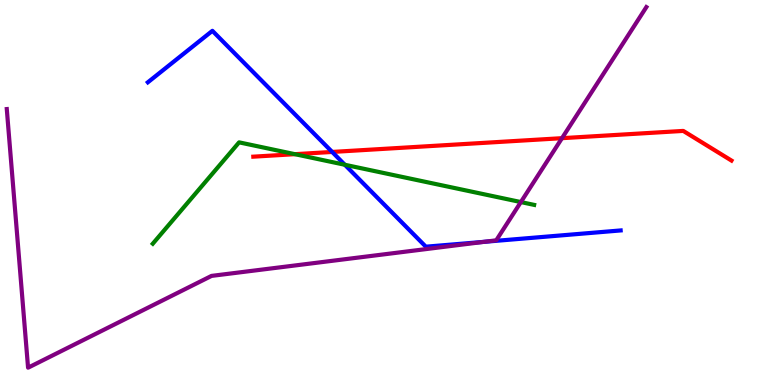[{'lines': ['blue', 'red'], 'intersections': [{'x': 4.29, 'y': 6.05}]}, {'lines': ['green', 'red'], 'intersections': [{'x': 3.81, 'y': 6.0}]}, {'lines': ['purple', 'red'], 'intersections': [{'x': 7.25, 'y': 6.41}]}, {'lines': ['blue', 'green'], 'intersections': [{'x': 4.45, 'y': 5.72}]}, {'lines': ['blue', 'purple'], 'intersections': [{'x': 6.25, 'y': 3.72}]}, {'lines': ['green', 'purple'], 'intersections': [{'x': 6.72, 'y': 4.75}]}]